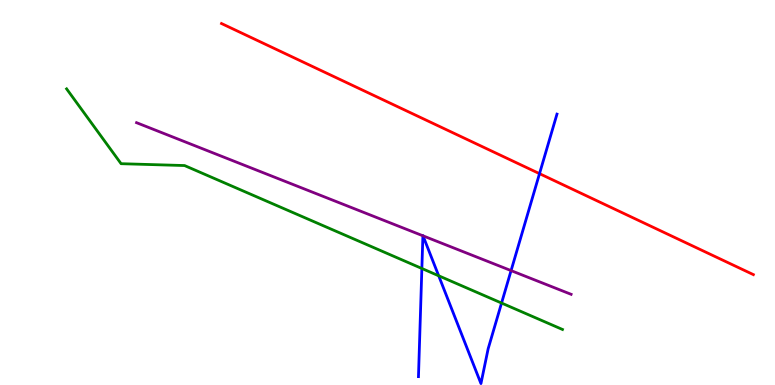[{'lines': ['blue', 'red'], 'intersections': [{'x': 6.96, 'y': 5.49}]}, {'lines': ['green', 'red'], 'intersections': []}, {'lines': ['purple', 'red'], 'intersections': []}, {'lines': ['blue', 'green'], 'intersections': [{'x': 5.44, 'y': 3.03}, {'x': 5.66, 'y': 2.84}, {'x': 6.47, 'y': 2.13}]}, {'lines': ['blue', 'purple'], 'intersections': [{'x': 5.46, 'y': 3.88}, {'x': 5.46, 'y': 3.87}, {'x': 6.59, 'y': 2.97}]}, {'lines': ['green', 'purple'], 'intersections': []}]